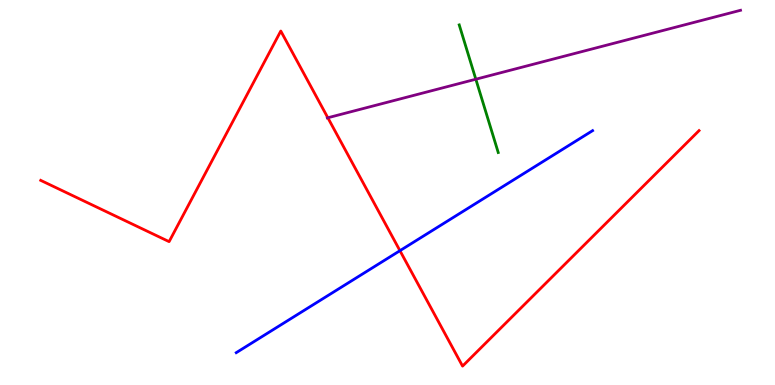[{'lines': ['blue', 'red'], 'intersections': [{'x': 5.16, 'y': 3.49}]}, {'lines': ['green', 'red'], 'intersections': []}, {'lines': ['purple', 'red'], 'intersections': [{'x': 4.23, 'y': 6.94}]}, {'lines': ['blue', 'green'], 'intersections': []}, {'lines': ['blue', 'purple'], 'intersections': []}, {'lines': ['green', 'purple'], 'intersections': [{'x': 6.14, 'y': 7.94}]}]